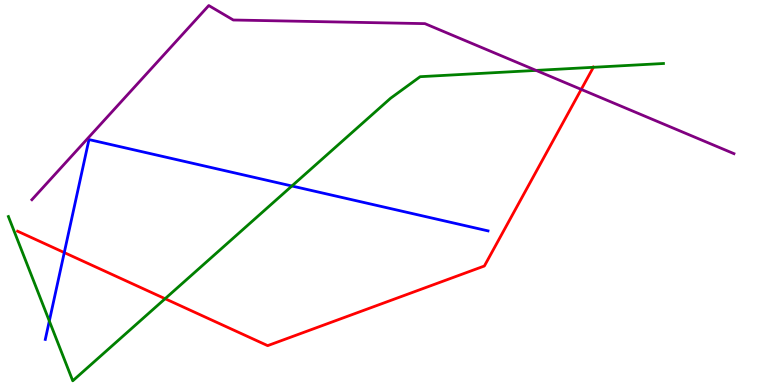[{'lines': ['blue', 'red'], 'intersections': [{'x': 0.829, 'y': 3.44}]}, {'lines': ['green', 'red'], 'intersections': [{'x': 2.13, 'y': 2.24}, {'x': 7.66, 'y': 8.25}]}, {'lines': ['purple', 'red'], 'intersections': [{'x': 7.5, 'y': 7.68}]}, {'lines': ['blue', 'green'], 'intersections': [{'x': 0.636, 'y': 1.66}, {'x': 3.77, 'y': 5.17}]}, {'lines': ['blue', 'purple'], 'intersections': []}, {'lines': ['green', 'purple'], 'intersections': [{'x': 6.92, 'y': 8.17}]}]